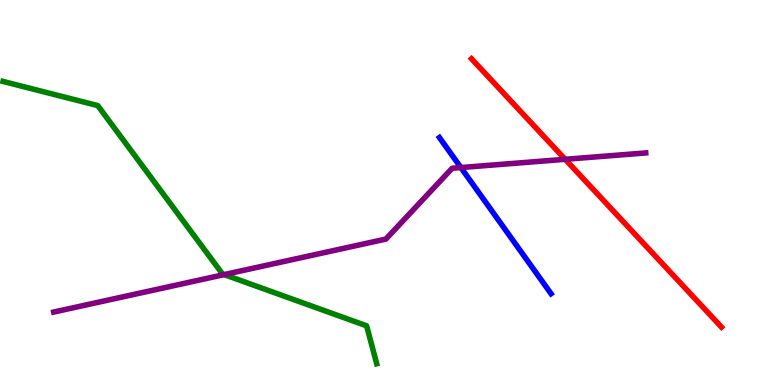[{'lines': ['blue', 'red'], 'intersections': []}, {'lines': ['green', 'red'], 'intersections': []}, {'lines': ['purple', 'red'], 'intersections': [{'x': 7.29, 'y': 5.86}]}, {'lines': ['blue', 'green'], 'intersections': []}, {'lines': ['blue', 'purple'], 'intersections': [{'x': 5.95, 'y': 5.65}]}, {'lines': ['green', 'purple'], 'intersections': [{'x': 2.89, 'y': 2.87}]}]